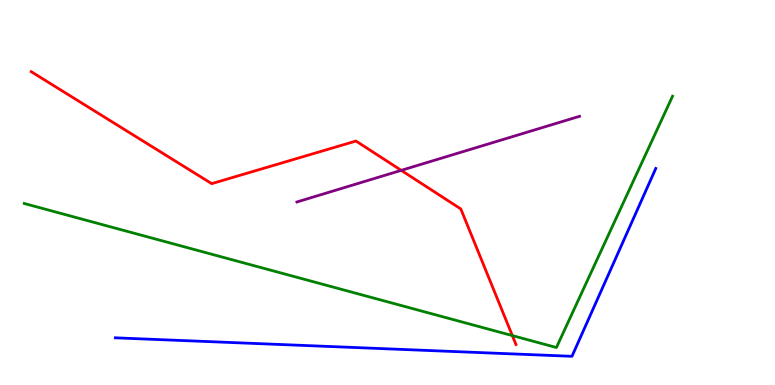[{'lines': ['blue', 'red'], 'intersections': []}, {'lines': ['green', 'red'], 'intersections': [{'x': 6.61, 'y': 1.28}]}, {'lines': ['purple', 'red'], 'intersections': [{'x': 5.18, 'y': 5.58}]}, {'lines': ['blue', 'green'], 'intersections': []}, {'lines': ['blue', 'purple'], 'intersections': []}, {'lines': ['green', 'purple'], 'intersections': []}]